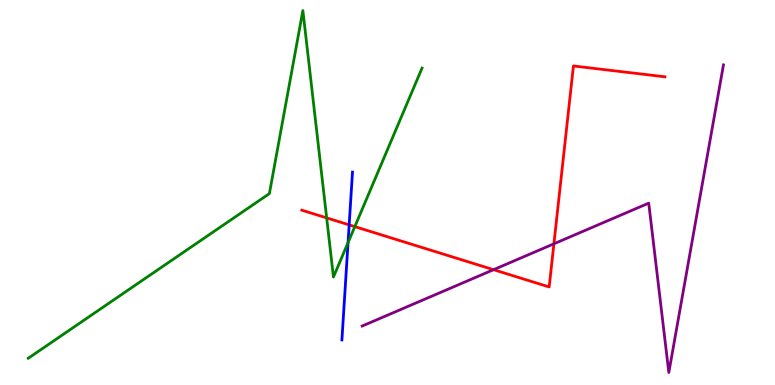[{'lines': ['blue', 'red'], 'intersections': [{'x': 4.51, 'y': 4.16}]}, {'lines': ['green', 'red'], 'intersections': [{'x': 4.22, 'y': 4.34}, {'x': 4.58, 'y': 4.11}]}, {'lines': ['purple', 'red'], 'intersections': [{'x': 6.37, 'y': 3.0}, {'x': 7.15, 'y': 3.67}]}, {'lines': ['blue', 'green'], 'intersections': [{'x': 4.49, 'y': 3.7}]}, {'lines': ['blue', 'purple'], 'intersections': []}, {'lines': ['green', 'purple'], 'intersections': []}]